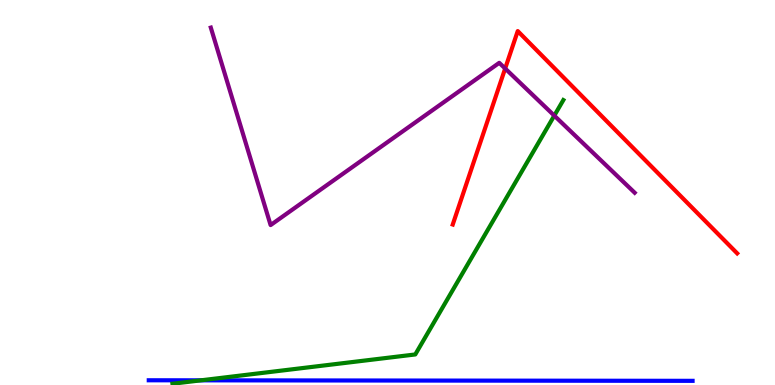[{'lines': ['blue', 'red'], 'intersections': []}, {'lines': ['green', 'red'], 'intersections': []}, {'lines': ['purple', 'red'], 'intersections': [{'x': 6.52, 'y': 8.22}]}, {'lines': ['blue', 'green'], 'intersections': [{'x': 2.59, 'y': 0.121}]}, {'lines': ['blue', 'purple'], 'intersections': []}, {'lines': ['green', 'purple'], 'intersections': [{'x': 7.15, 'y': 7.0}]}]